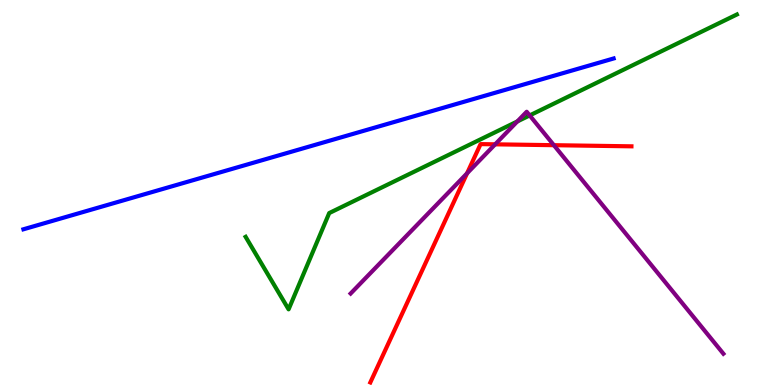[{'lines': ['blue', 'red'], 'intersections': []}, {'lines': ['green', 'red'], 'intersections': []}, {'lines': ['purple', 'red'], 'intersections': [{'x': 6.03, 'y': 5.5}, {'x': 6.39, 'y': 6.25}, {'x': 7.15, 'y': 6.23}]}, {'lines': ['blue', 'green'], 'intersections': []}, {'lines': ['blue', 'purple'], 'intersections': []}, {'lines': ['green', 'purple'], 'intersections': [{'x': 6.67, 'y': 6.85}, {'x': 6.83, 'y': 7.0}]}]